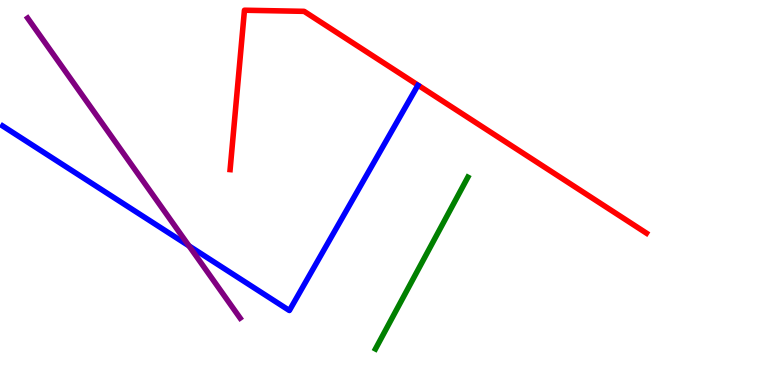[{'lines': ['blue', 'red'], 'intersections': []}, {'lines': ['green', 'red'], 'intersections': []}, {'lines': ['purple', 'red'], 'intersections': []}, {'lines': ['blue', 'green'], 'intersections': []}, {'lines': ['blue', 'purple'], 'intersections': [{'x': 2.44, 'y': 3.61}]}, {'lines': ['green', 'purple'], 'intersections': []}]